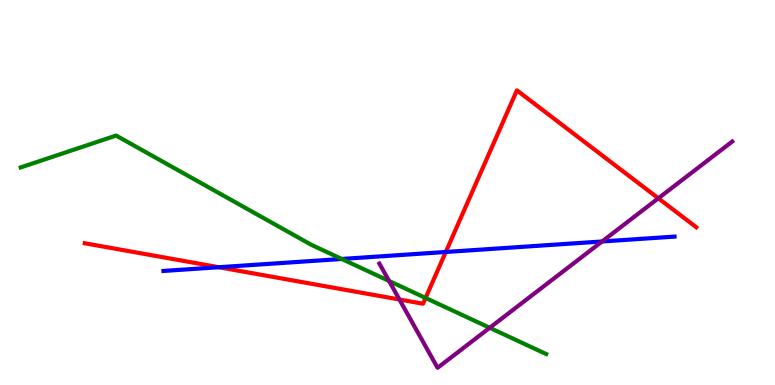[{'lines': ['blue', 'red'], 'intersections': [{'x': 2.82, 'y': 3.06}, {'x': 5.75, 'y': 3.46}]}, {'lines': ['green', 'red'], 'intersections': [{'x': 5.49, 'y': 2.26}]}, {'lines': ['purple', 'red'], 'intersections': [{'x': 5.15, 'y': 2.22}, {'x': 8.49, 'y': 4.85}]}, {'lines': ['blue', 'green'], 'intersections': [{'x': 4.41, 'y': 3.27}]}, {'lines': ['blue', 'purple'], 'intersections': [{'x': 7.77, 'y': 3.73}]}, {'lines': ['green', 'purple'], 'intersections': [{'x': 5.02, 'y': 2.7}, {'x': 6.32, 'y': 1.49}]}]